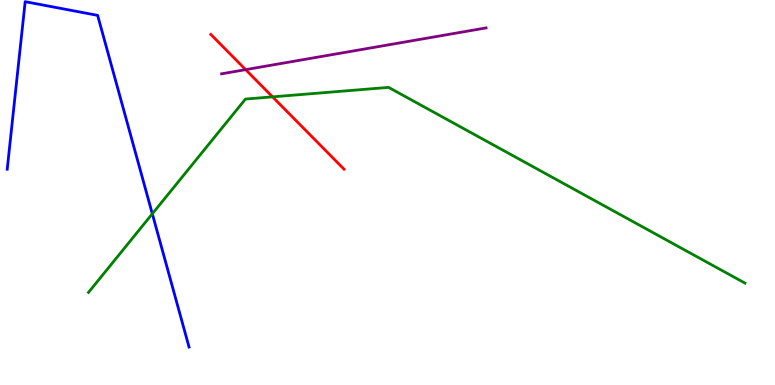[{'lines': ['blue', 'red'], 'intersections': []}, {'lines': ['green', 'red'], 'intersections': [{'x': 3.52, 'y': 7.48}]}, {'lines': ['purple', 'red'], 'intersections': [{'x': 3.17, 'y': 8.19}]}, {'lines': ['blue', 'green'], 'intersections': [{'x': 1.97, 'y': 4.45}]}, {'lines': ['blue', 'purple'], 'intersections': []}, {'lines': ['green', 'purple'], 'intersections': []}]